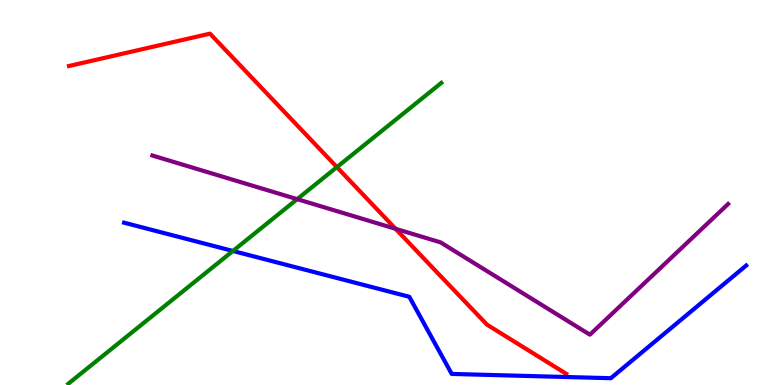[{'lines': ['blue', 'red'], 'intersections': []}, {'lines': ['green', 'red'], 'intersections': [{'x': 4.35, 'y': 5.66}]}, {'lines': ['purple', 'red'], 'intersections': [{'x': 5.1, 'y': 4.06}]}, {'lines': ['blue', 'green'], 'intersections': [{'x': 3.01, 'y': 3.48}]}, {'lines': ['blue', 'purple'], 'intersections': []}, {'lines': ['green', 'purple'], 'intersections': [{'x': 3.83, 'y': 4.83}]}]